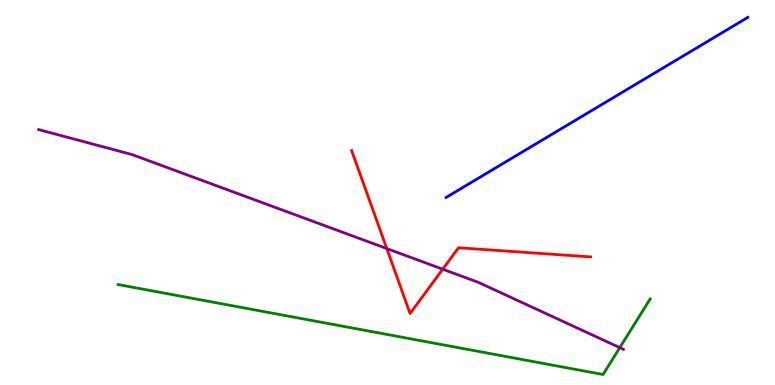[{'lines': ['blue', 'red'], 'intersections': []}, {'lines': ['green', 'red'], 'intersections': []}, {'lines': ['purple', 'red'], 'intersections': [{'x': 4.99, 'y': 3.54}, {'x': 5.71, 'y': 3.01}]}, {'lines': ['blue', 'green'], 'intersections': []}, {'lines': ['blue', 'purple'], 'intersections': []}, {'lines': ['green', 'purple'], 'intersections': [{'x': 8.0, 'y': 0.97}]}]